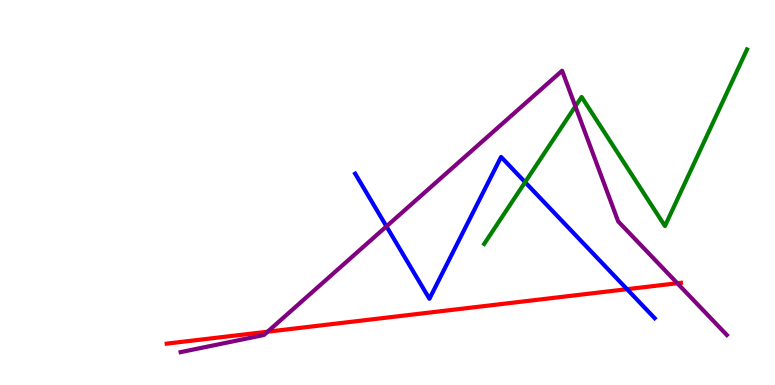[{'lines': ['blue', 'red'], 'intersections': [{'x': 8.09, 'y': 2.49}]}, {'lines': ['green', 'red'], 'intersections': []}, {'lines': ['purple', 'red'], 'intersections': [{'x': 3.45, 'y': 1.38}, {'x': 8.74, 'y': 2.64}]}, {'lines': ['blue', 'green'], 'intersections': [{'x': 6.78, 'y': 5.27}]}, {'lines': ['blue', 'purple'], 'intersections': [{'x': 4.99, 'y': 4.12}]}, {'lines': ['green', 'purple'], 'intersections': [{'x': 7.42, 'y': 7.24}]}]